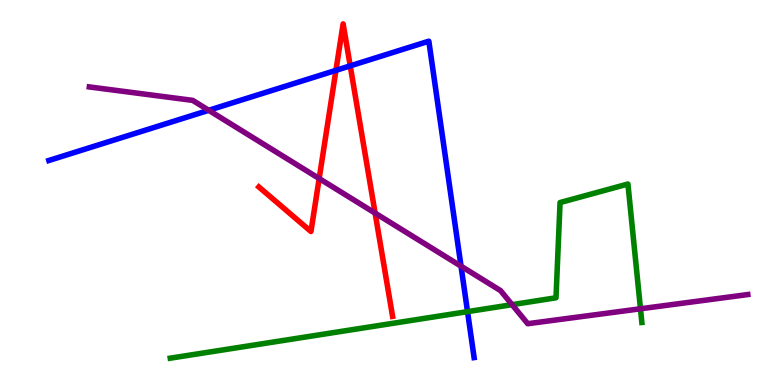[{'lines': ['blue', 'red'], 'intersections': [{'x': 4.33, 'y': 8.17}, {'x': 4.52, 'y': 8.29}]}, {'lines': ['green', 'red'], 'intersections': []}, {'lines': ['purple', 'red'], 'intersections': [{'x': 4.12, 'y': 5.36}, {'x': 4.84, 'y': 4.46}]}, {'lines': ['blue', 'green'], 'intersections': [{'x': 6.03, 'y': 1.91}]}, {'lines': ['blue', 'purple'], 'intersections': [{'x': 2.69, 'y': 7.14}, {'x': 5.95, 'y': 3.09}]}, {'lines': ['green', 'purple'], 'intersections': [{'x': 6.61, 'y': 2.09}, {'x': 8.26, 'y': 1.98}]}]